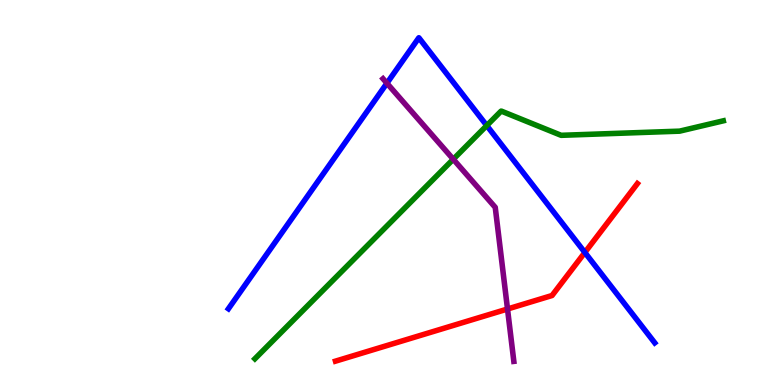[{'lines': ['blue', 'red'], 'intersections': [{'x': 7.55, 'y': 3.44}]}, {'lines': ['green', 'red'], 'intersections': []}, {'lines': ['purple', 'red'], 'intersections': [{'x': 6.55, 'y': 1.97}]}, {'lines': ['blue', 'green'], 'intersections': [{'x': 6.28, 'y': 6.74}]}, {'lines': ['blue', 'purple'], 'intersections': [{'x': 4.99, 'y': 7.84}]}, {'lines': ['green', 'purple'], 'intersections': [{'x': 5.85, 'y': 5.86}]}]